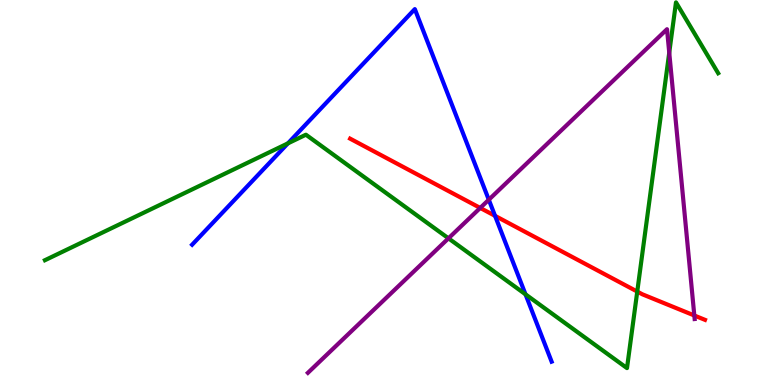[{'lines': ['blue', 'red'], 'intersections': [{'x': 6.39, 'y': 4.39}]}, {'lines': ['green', 'red'], 'intersections': [{'x': 8.22, 'y': 2.43}]}, {'lines': ['purple', 'red'], 'intersections': [{'x': 6.2, 'y': 4.6}, {'x': 8.96, 'y': 1.81}]}, {'lines': ['blue', 'green'], 'intersections': [{'x': 3.72, 'y': 6.28}, {'x': 6.78, 'y': 2.36}]}, {'lines': ['blue', 'purple'], 'intersections': [{'x': 6.31, 'y': 4.81}]}, {'lines': ['green', 'purple'], 'intersections': [{'x': 5.79, 'y': 3.81}, {'x': 8.64, 'y': 8.63}]}]